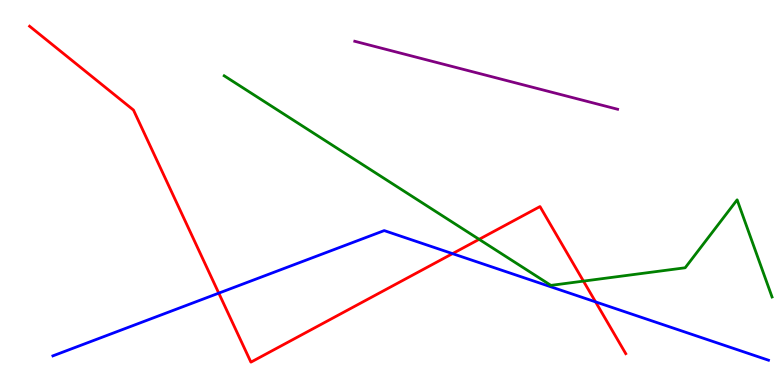[{'lines': ['blue', 'red'], 'intersections': [{'x': 2.82, 'y': 2.39}, {'x': 5.84, 'y': 3.41}, {'x': 7.68, 'y': 2.16}]}, {'lines': ['green', 'red'], 'intersections': [{'x': 6.18, 'y': 3.78}, {'x': 7.53, 'y': 2.7}]}, {'lines': ['purple', 'red'], 'intersections': []}, {'lines': ['blue', 'green'], 'intersections': []}, {'lines': ['blue', 'purple'], 'intersections': []}, {'lines': ['green', 'purple'], 'intersections': []}]